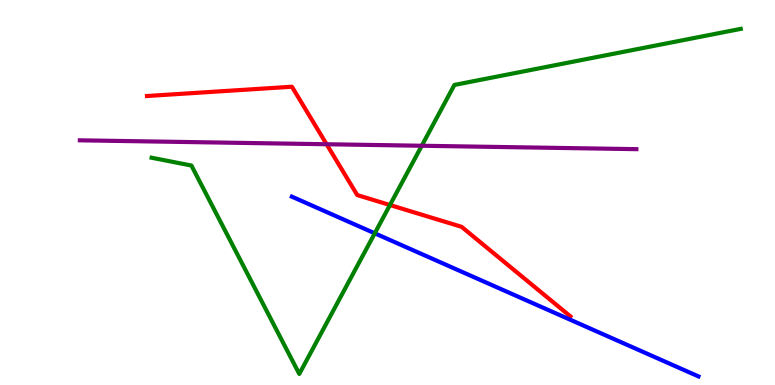[{'lines': ['blue', 'red'], 'intersections': []}, {'lines': ['green', 'red'], 'intersections': [{'x': 5.03, 'y': 4.67}]}, {'lines': ['purple', 'red'], 'intersections': [{'x': 4.21, 'y': 6.25}]}, {'lines': ['blue', 'green'], 'intersections': [{'x': 4.84, 'y': 3.94}]}, {'lines': ['blue', 'purple'], 'intersections': []}, {'lines': ['green', 'purple'], 'intersections': [{'x': 5.44, 'y': 6.21}]}]